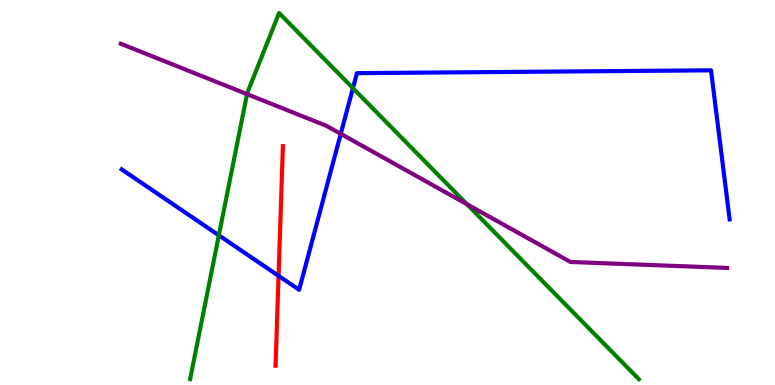[{'lines': ['blue', 'red'], 'intersections': [{'x': 3.59, 'y': 2.84}]}, {'lines': ['green', 'red'], 'intersections': []}, {'lines': ['purple', 'red'], 'intersections': []}, {'lines': ['blue', 'green'], 'intersections': [{'x': 2.82, 'y': 3.89}, {'x': 4.55, 'y': 7.71}]}, {'lines': ['blue', 'purple'], 'intersections': [{'x': 4.4, 'y': 6.52}]}, {'lines': ['green', 'purple'], 'intersections': [{'x': 3.19, 'y': 7.56}, {'x': 6.03, 'y': 4.7}]}]